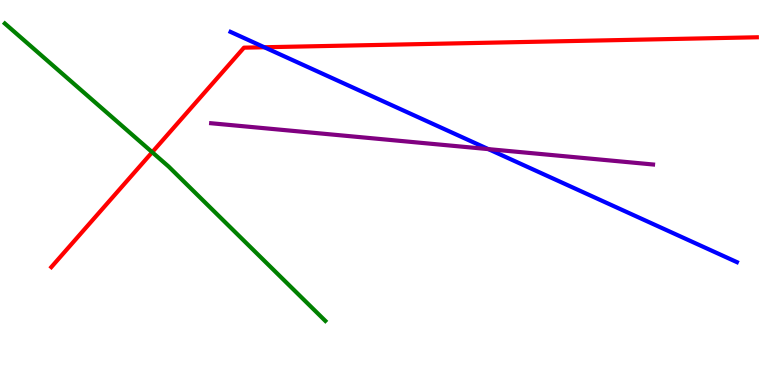[{'lines': ['blue', 'red'], 'intersections': [{'x': 3.41, 'y': 8.77}]}, {'lines': ['green', 'red'], 'intersections': [{'x': 1.96, 'y': 6.05}]}, {'lines': ['purple', 'red'], 'intersections': []}, {'lines': ['blue', 'green'], 'intersections': []}, {'lines': ['blue', 'purple'], 'intersections': [{'x': 6.3, 'y': 6.13}]}, {'lines': ['green', 'purple'], 'intersections': []}]